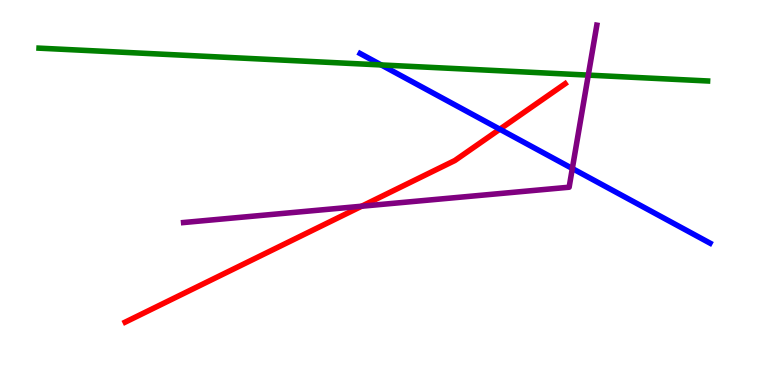[{'lines': ['blue', 'red'], 'intersections': [{'x': 6.45, 'y': 6.64}]}, {'lines': ['green', 'red'], 'intersections': []}, {'lines': ['purple', 'red'], 'intersections': [{'x': 4.67, 'y': 4.64}]}, {'lines': ['blue', 'green'], 'intersections': [{'x': 4.92, 'y': 8.31}]}, {'lines': ['blue', 'purple'], 'intersections': [{'x': 7.38, 'y': 5.62}]}, {'lines': ['green', 'purple'], 'intersections': [{'x': 7.59, 'y': 8.05}]}]